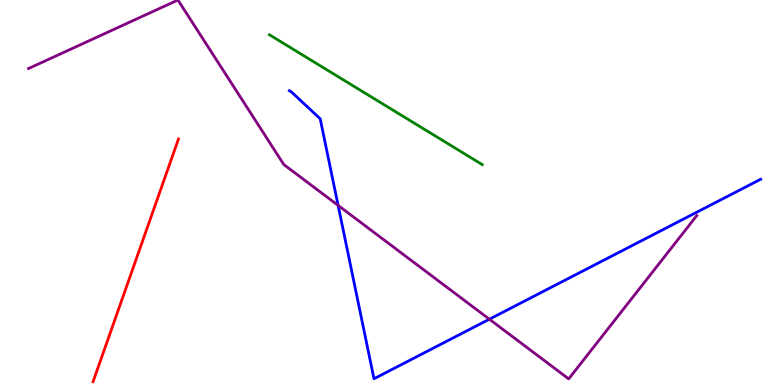[{'lines': ['blue', 'red'], 'intersections': []}, {'lines': ['green', 'red'], 'intersections': []}, {'lines': ['purple', 'red'], 'intersections': []}, {'lines': ['blue', 'green'], 'intersections': []}, {'lines': ['blue', 'purple'], 'intersections': [{'x': 4.36, 'y': 4.67}, {'x': 6.31, 'y': 1.71}]}, {'lines': ['green', 'purple'], 'intersections': []}]